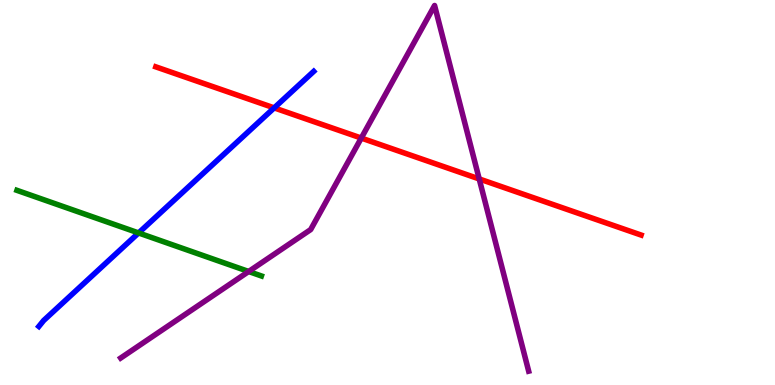[{'lines': ['blue', 'red'], 'intersections': [{'x': 3.54, 'y': 7.2}]}, {'lines': ['green', 'red'], 'intersections': []}, {'lines': ['purple', 'red'], 'intersections': [{'x': 4.66, 'y': 6.41}, {'x': 6.18, 'y': 5.35}]}, {'lines': ['blue', 'green'], 'intersections': [{'x': 1.79, 'y': 3.95}]}, {'lines': ['blue', 'purple'], 'intersections': []}, {'lines': ['green', 'purple'], 'intersections': [{'x': 3.21, 'y': 2.95}]}]